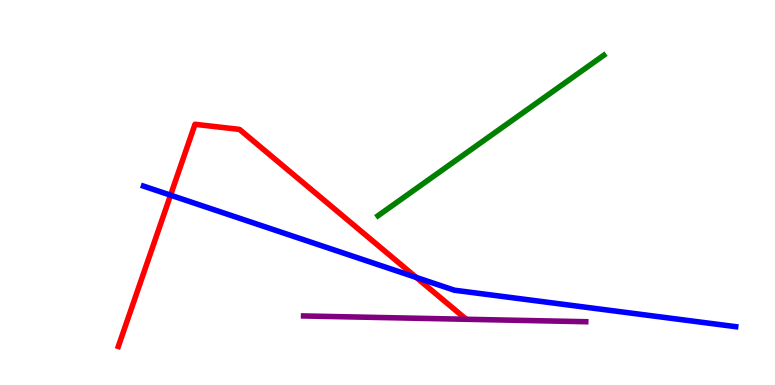[{'lines': ['blue', 'red'], 'intersections': [{'x': 2.2, 'y': 4.93}, {'x': 5.37, 'y': 2.79}]}, {'lines': ['green', 'red'], 'intersections': []}, {'lines': ['purple', 'red'], 'intersections': []}, {'lines': ['blue', 'green'], 'intersections': []}, {'lines': ['blue', 'purple'], 'intersections': []}, {'lines': ['green', 'purple'], 'intersections': []}]